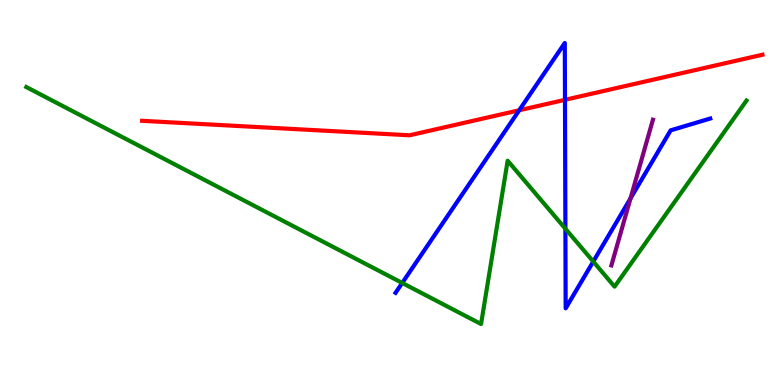[{'lines': ['blue', 'red'], 'intersections': [{'x': 6.7, 'y': 7.14}, {'x': 7.29, 'y': 7.41}]}, {'lines': ['green', 'red'], 'intersections': []}, {'lines': ['purple', 'red'], 'intersections': []}, {'lines': ['blue', 'green'], 'intersections': [{'x': 5.19, 'y': 2.65}, {'x': 7.3, 'y': 4.06}, {'x': 7.65, 'y': 3.21}]}, {'lines': ['blue', 'purple'], 'intersections': [{'x': 8.14, 'y': 4.85}]}, {'lines': ['green', 'purple'], 'intersections': []}]